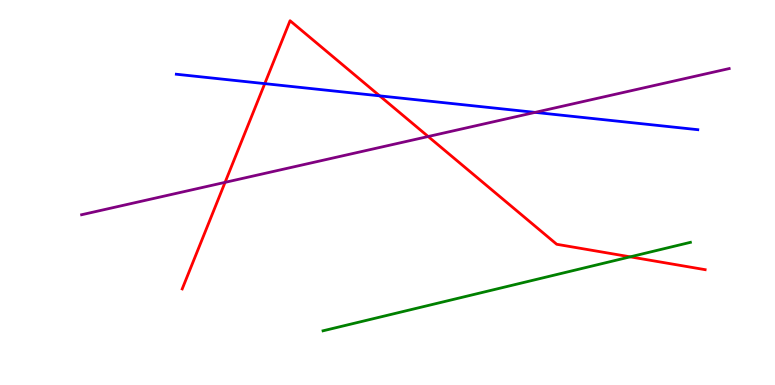[{'lines': ['blue', 'red'], 'intersections': [{'x': 3.42, 'y': 7.83}, {'x': 4.9, 'y': 7.51}]}, {'lines': ['green', 'red'], 'intersections': [{'x': 8.13, 'y': 3.33}]}, {'lines': ['purple', 'red'], 'intersections': [{'x': 2.9, 'y': 5.26}, {'x': 5.52, 'y': 6.45}]}, {'lines': ['blue', 'green'], 'intersections': []}, {'lines': ['blue', 'purple'], 'intersections': [{'x': 6.9, 'y': 7.08}]}, {'lines': ['green', 'purple'], 'intersections': []}]